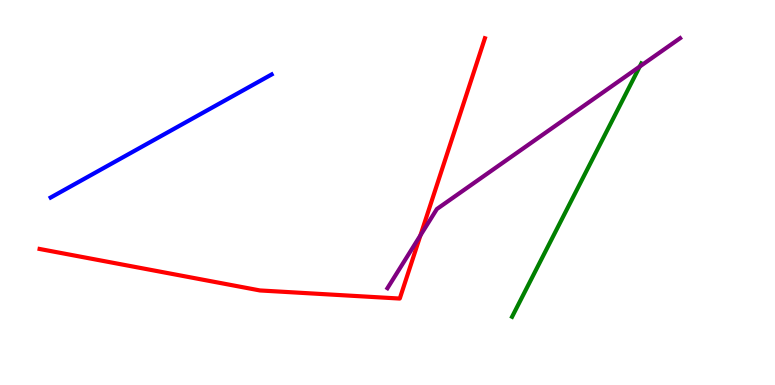[{'lines': ['blue', 'red'], 'intersections': []}, {'lines': ['green', 'red'], 'intersections': []}, {'lines': ['purple', 'red'], 'intersections': [{'x': 5.43, 'y': 3.89}]}, {'lines': ['blue', 'green'], 'intersections': []}, {'lines': ['blue', 'purple'], 'intersections': []}, {'lines': ['green', 'purple'], 'intersections': [{'x': 8.25, 'y': 8.27}]}]